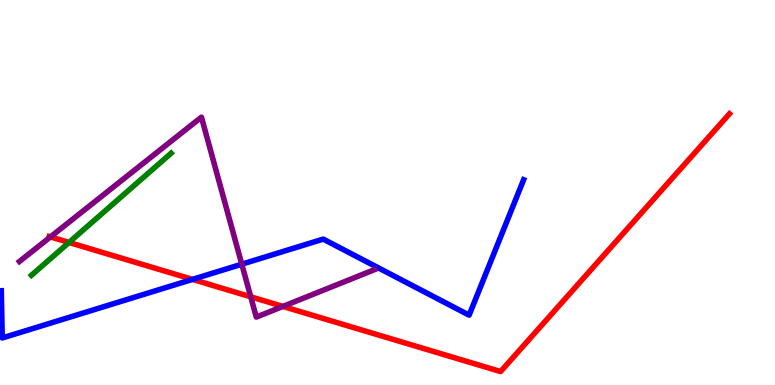[{'lines': ['blue', 'red'], 'intersections': [{'x': 2.48, 'y': 2.74}]}, {'lines': ['green', 'red'], 'intersections': [{'x': 0.89, 'y': 3.7}]}, {'lines': ['purple', 'red'], 'intersections': [{'x': 0.651, 'y': 3.85}, {'x': 3.24, 'y': 2.29}, {'x': 3.65, 'y': 2.04}]}, {'lines': ['blue', 'green'], 'intersections': []}, {'lines': ['blue', 'purple'], 'intersections': [{'x': 3.12, 'y': 3.14}]}, {'lines': ['green', 'purple'], 'intersections': []}]